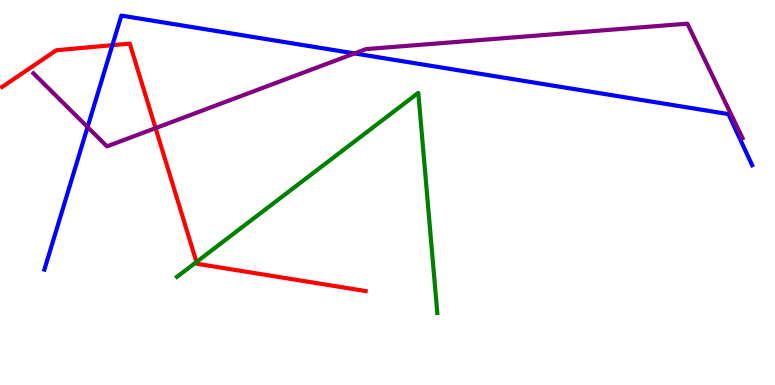[{'lines': ['blue', 'red'], 'intersections': [{'x': 1.45, 'y': 8.83}]}, {'lines': ['green', 'red'], 'intersections': [{'x': 2.54, 'y': 3.19}]}, {'lines': ['purple', 'red'], 'intersections': [{'x': 2.01, 'y': 6.67}]}, {'lines': ['blue', 'green'], 'intersections': []}, {'lines': ['blue', 'purple'], 'intersections': [{'x': 1.13, 'y': 6.7}, {'x': 4.57, 'y': 8.61}]}, {'lines': ['green', 'purple'], 'intersections': []}]